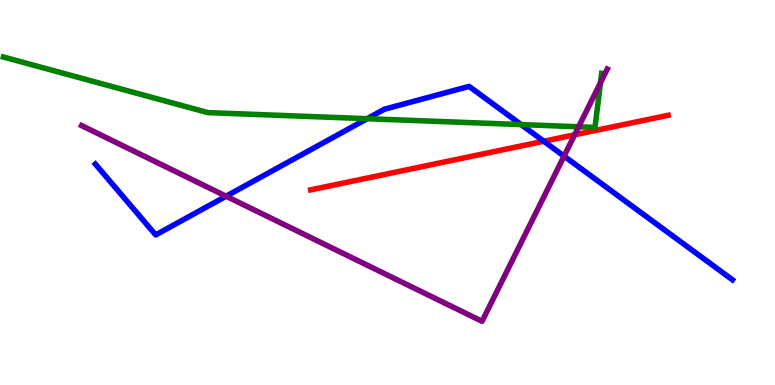[{'lines': ['blue', 'red'], 'intersections': [{'x': 7.02, 'y': 6.33}]}, {'lines': ['green', 'red'], 'intersections': []}, {'lines': ['purple', 'red'], 'intersections': [{'x': 7.41, 'y': 6.5}]}, {'lines': ['blue', 'green'], 'intersections': [{'x': 4.74, 'y': 6.92}, {'x': 6.72, 'y': 6.76}]}, {'lines': ['blue', 'purple'], 'intersections': [{'x': 2.92, 'y': 4.9}, {'x': 7.28, 'y': 5.94}]}, {'lines': ['green', 'purple'], 'intersections': [{'x': 7.47, 'y': 6.71}, {'x': 7.75, 'y': 7.85}]}]